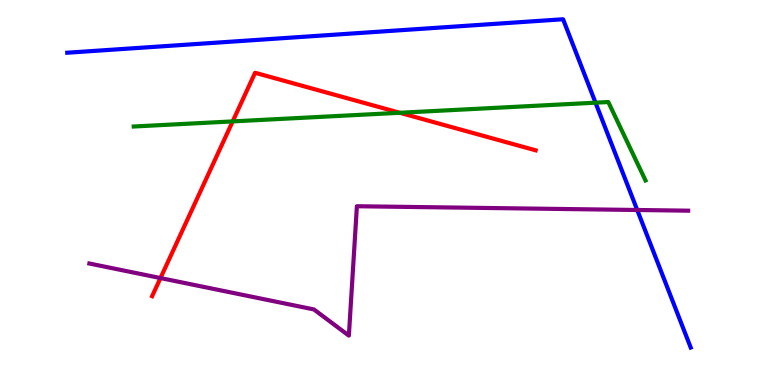[{'lines': ['blue', 'red'], 'intersections': []}, {'lines': ['green', 'red'], 'intersections': [{'x': 3.0, 'y': 6.85}, {'x': 5.16, 'y': 7.07}]}, {'lines': ['purple', 'red'], 'intersections': [{'x': 2.07, 'y': 2.78}]}, {'lines': ['blue', 'green'], 'intersections': [{'x': 7.68, 'y': 7.33}]}, {'lines': ['blue', 'purple'], 'intersections': [{'x': 8.22, 'y': 4.55}]}, {'lines': ['green', 'purple'], 'intersections': []}]